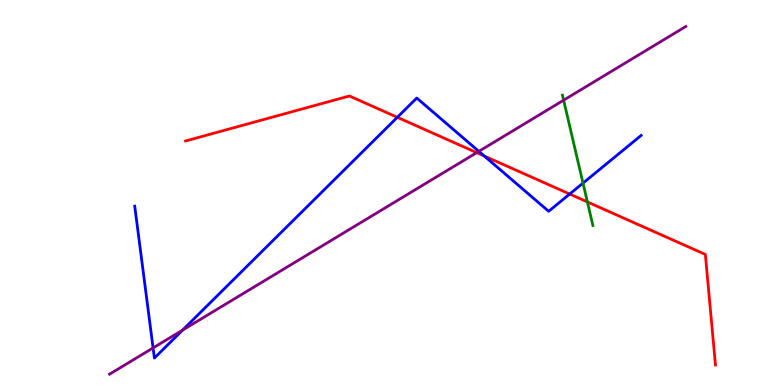[{'lines': ['blue', 'red'], 'intersections': [{'x': 5.13, 'y': 6.95}, {'x': 6.25, 'y': 5.95}, {'x': 7.35, 'y': 4.96}]}, {'lines': ['green', 'red'], 'intersections': [{'x': 7.58, 'y': 4.75}]}, {'lines': ['purple', 'red'], 'intersections': [{'x': 6.15, 'y': 6.04}]}, {'lines': ['blue', 'green'], 'intersections': [{'x': 7.52, 'y': 5.24}]}, {'lines': ['blue', 'purple'], 'intersections': [{'x': 1.98, 'y': 0.963}, {'x': 2.36, 'y': 1.43}, {'x': 6.18, 'y': 6.07}]}, {'lines': ['green', 'purple'], 'intersections': [{'x': 7.27, 'y': 7.4}]}]